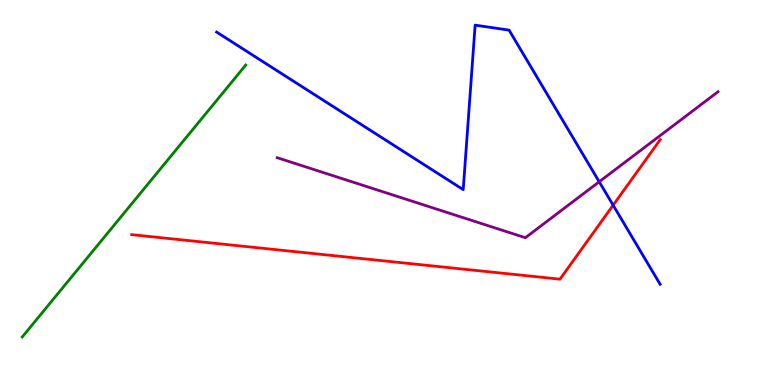[{'lines': ['blue', 'red'], 'intersections': [{'x': 7.91, 'y': 4.67}]}, {'lines': ['green', 'red'], 'intersections': []}, {'lines': ['purple', 'red'], 'intersections': []}, {'lines': ['blue', 'green'], 'intersections': []}, {'lines': ['blue', 'purple'], 'intersections': [{'x': 7.73, 'y': 5.28}]}, {'lines': ['green', 'purple'], 'intersections': []}]